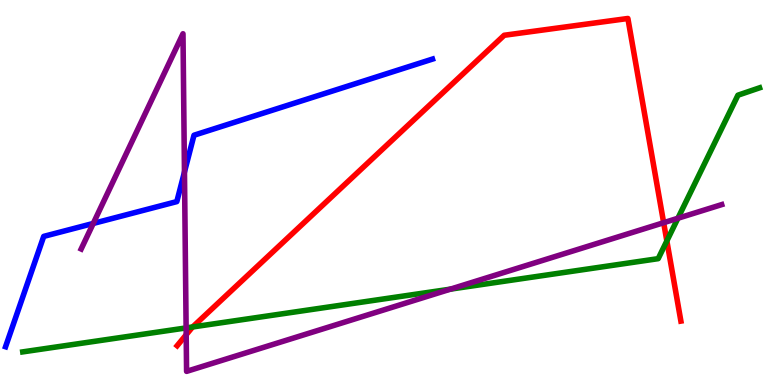[{'lines': ['blue', 'red'], 'intersections': []}, {'lines': ['green', 'red'], 'intersections': [{'x': 2.49, 'y': 1.51}, {'x': 8.6, 'y': 3.74}]}, {'lines': ['purple', 'red'], 'intersections': [{'x': 2.4, 'y': 1.31}, {'x': 8.56, 'y': 4.22}]}, {'lines': ['blue', 'green'], 'intersections': []}, {'lines': ['blue', 'purple'], 'intersections': [{'x': 1.2, 'y': 4.2}, {'x': 2.38, 'y': 5.53}]}, {'lines': ['green', 'purple'], 'intersections': [{'x': 2.4, 'y': 1.48}, {'x': 5.81, 'y': 2.49}, {'x': 8.75, 'y': 4.33}]}]